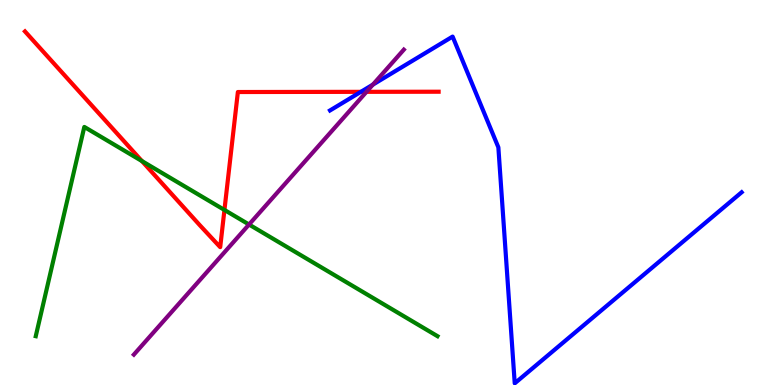[{'lines': ['blue', 'red'], 'intersections': [{'x': 4.66, 'y': 7.61}]}, {'lines': ['green', 'red'], 'intersections': [{'x': 1.83, 'y': 5.82}, {'x': 2.9, 'y': 4.55}]}, {'lines': ['purple', 'red'], 'intersections': [{'x': 4.73, 'y': 7.61}]}, {'lines': ['blue', 'green'], 'intersections': []}, {'lines': ['blue', 'purple'], 'intersections': [{'x': 4.81, 'y': 7.8}]}, {'lines': ['green', 'purple'], 'intersections': [{'x': 3.21, 'y': 4.17}]}]